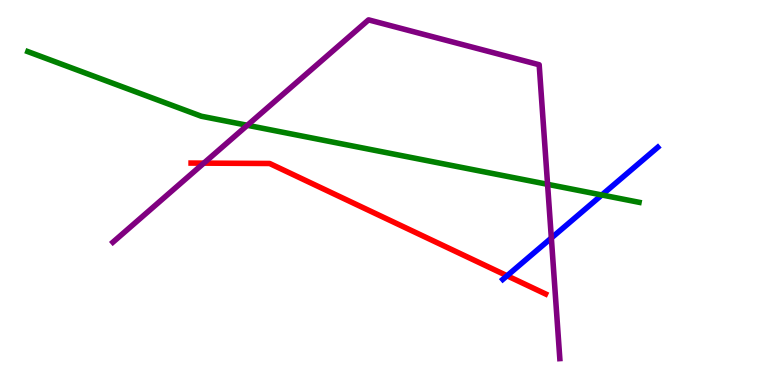[{'lines': ['blue', 'red'], 'intersections': [{'x': 6.54, 'y': 2.84}]}, {'lines': ['green', 'red'], 'intersections': []}, {'lines': ['purple', 'red'], 'intersections': [{'x': 2.63, 'y': 5.76}]}, {'lines': ['blue', 'green'], 'intersections': [{'x': 7.77, 'y': 4.94}]}, {'lines': ['blue', 'purple'], 'intersections': [{'x': 7.11, 'y': 3.82}]}, {'lines': ['green', 'purple'], 'intersections': [{'x': 3.19, 'y': 6.75}, {'x': 7.07, 'y': 5.21}]}]